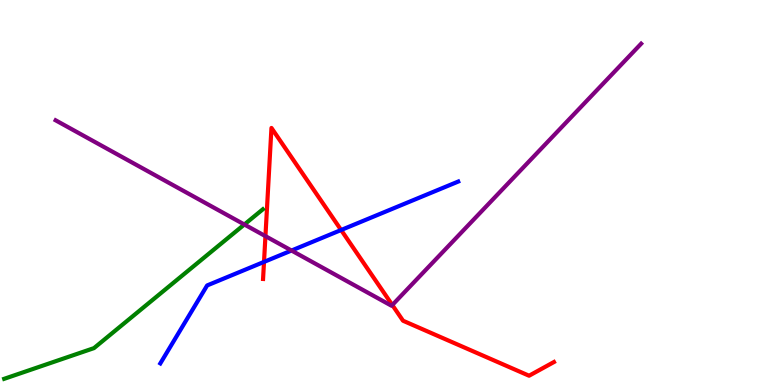[{'lines': ['blue', 'red'], 'intersections': [{'x': 3.41, 'y': 3.2}, {'x': 4.4, 'y': 4.03}]}, {'lines': ['green', 'red'], 'intersections': []}, {'lines': ['purple', 'red'], 'intersections': [{'x': 3.43, 'y': 3.87}, {'x': 5.06, 'y': 2.08}]}, {'lines': ['blue', 'green'], 'intersections': []}, {'lines': ['blue', 'purple'], 'intersections': [{'x': 3.76, 'y': 3.49}]}, {'lines': ['green', 'purple'], 'intersections': [{'x': 3.15, 'y': 4.17}]}]